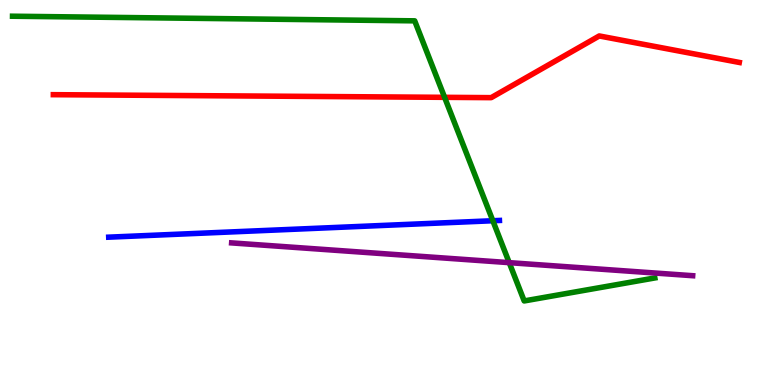[{'lines': ['blue', 'red'], 'intersections': []}, {'lines': ['green', 'red'], 'intersections': [{'x': 5.74, 'y': 7.47}]}, {'lines': ['purple', 'red'], 'intersections': []}, {'lines': ['blue', 'green'], 'intersections': [{'x': 6.36, 'y': 4.27}]}, {'lines': ['blue', 'purple'], 'intersections': []}, {'lines': ['green', 'purple'], 'intersections': [{'x': 6.57, 'y': 3.18}]}]